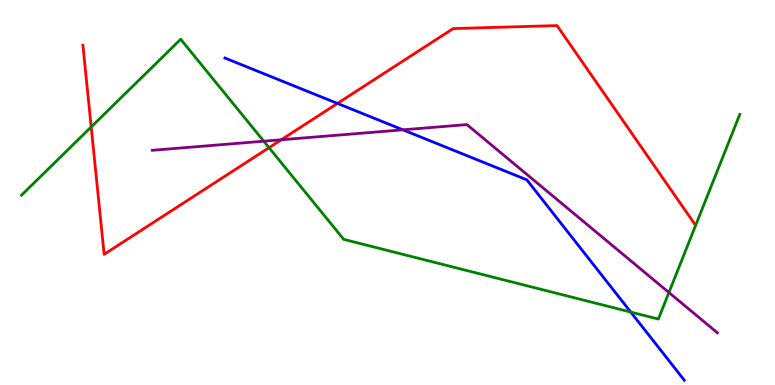[{'lines': ['blue', 'red'], 'intersections': [{'x': 4.35, 'y': 7.31}]}, {'lines': ['green', 'red'], 'intersections': [{'x': 1.18, 'y': 6.7}, {'x': 3.47, 'y': 6.16}]}, {'lines': ['purple', 'red'], 'intersections': [{'x': 3.63, 'y': 6.37}]}, {'lines': ['blue', 'green'], 'intersections': [{'x': 8.14, 'y': 1.89}]}, {'lines': ['blue', 'purple'], 'intersections': [{'x': 5.2, 'y': 6.63}]}, {'lines': ['green', 'purple'], 'intersections': [{'x': 3.4, 'y': 6.33}, {'x': 8.63, 'y': 2.4}]}]